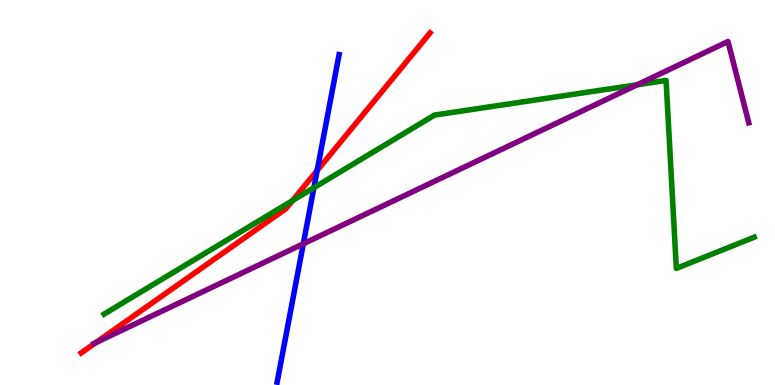[{'lines': ['blue', 'red'], 'intersections': [{'x': 4.09, 'y': 5.57}]}, {'lines': ['green', 'red'], 'intersections': [{'x': 3.77, 'y': 4.79}]}, {'lines': ['purple', 'red'], 'intersections': [{'x': 1.23, 'y': 1.1}]}, {'lines': ['blue', 'green'], 'intersections': [{'x': 4.05, 'y': 5.12}]}, {'lines': ['blue', 'purple'], 'intersections': [{'x': 3.91, 'y': 3.67}]}, {'lines': ['green', 'purple'], 'intersections': [{'x': 8.22, 'y': 7.8}]}]